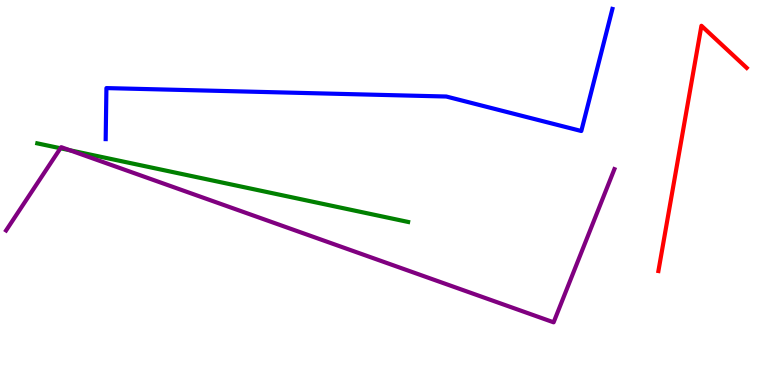[{'lines': ['blue', 'red'], 'intersections': []}, {'lines': ['green', 'red'], 'intersections': []}, {'lines': ['purple', 'red'], 'intersections': []}, {'lines': ['blue', 'green'], 'intersections': []}, {'lines': ['blue', 'purple'], 'intersections': []}, {'lines': ['green', 'purple'], 'intersections': [{'x': 0.78, 'y': 6.15}, {'x': 0.902, 'y': 6.1}]}]